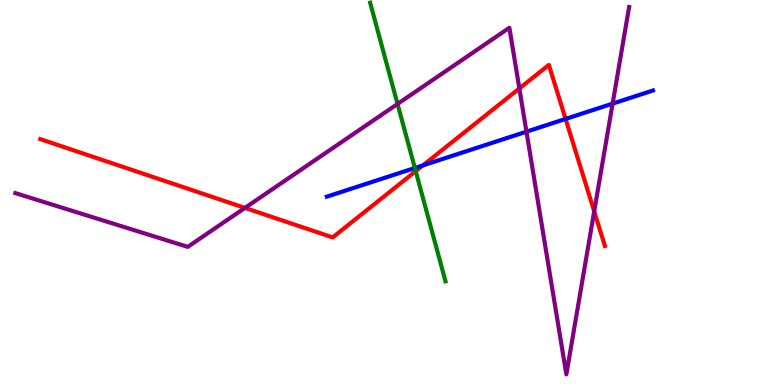[{'lines': ['blue', 'red'], 'intersections': [{'x': 5.46, 'y': 5.7}, {'x': 7.3, 'y': 6.91}]}, {'lines': ['green', 'red'], 'intersections': [{'x': 5.36, 'y': 5.55}]}, {'lines': ['purple', 'red'], 'intersections': [{'x': 3.16, 'y': 4.6}, {'x': 6.7, 'y': 7.7}, {'x': 7.67, 'y': 4.51}]}, {'lines': ['blue', 'green'], 'intersections': [{'x': 5.35, 'y': 5.64}]}, {'lines': ['blue', 'purple'], 'intersections': [{'x': 6.79, 'y': 6.58}, {'x': 7.9, 'y': 7.31}]}, {'lines': ['green', 'purple'], 'intersections': [{'x': 5.13, 'y': 7.3}]}]